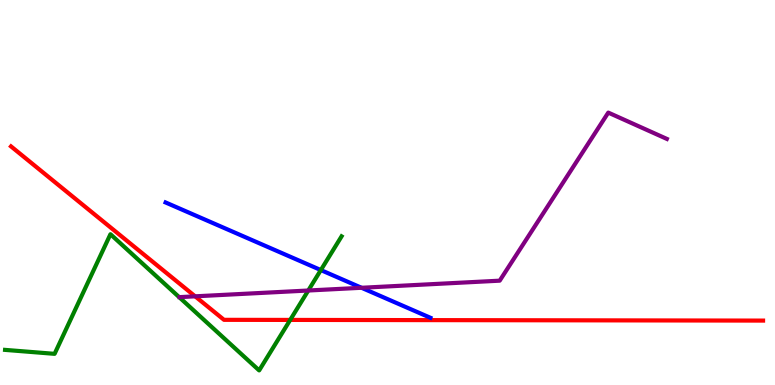[{'lines': ['blue', 'red'], 'intersections': []}, {'lines': ['green', 'red'], 'intersections': [{'x': 3.74, 'y': 1.69}]}, {'lines': ['purple', 'red'], 'intersections': [{'x': 2.52, 'y': 2.3}]}, {'lines': ['blue', 'green'], 'intersections': [{'x': 4.14, 'y': 2.99}]}, {'lines': ['blue', 'purple'], 'intersections': [{'x': 4.66, 'y': 2.53}]}, {'lines': ['green', 'purple'], 'intersections': [{'x': 3.98, 'y': 2.45}]}]